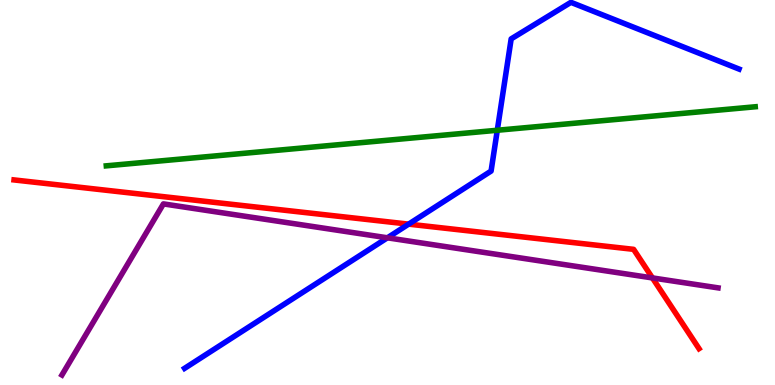[{'lines': ['blue', 'red'], 'intersections': [{'x': 5.27, 'y': 4.18}]}, {'lines': ['green', 'red'], 'intersections': []}, {'lines': ['purple', 'red'], 'intersections': [{'x': 8.42, 'y': 2.78}]}, {'lines': ['blue', 'green'], 'intersections': [{'x': 6.42, 'y': 6.62}]}, {'lines': ['blue', 'purple'], 'intersections': [{'x': 5.0, 'y': 3.82}]}, {'lines': ['green', 'purple'], 'intersections': []}]